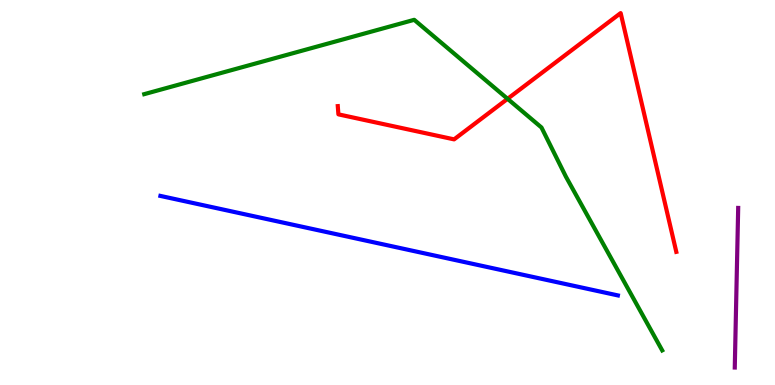[{'lines': ['blue', 'red'], 'intersections': []}, {'lines': ['green', 'red'], 'intersections': [{'x': 6.55, 'y': 7.43}]}, {'lines': ['purple', 'red'], 'intersections': []}, {'lines': ['blue', 'green'], 'intersections': []}, {'lines': ['blue', 'purple'], 'intersections': []}, {'lines': ['green', 'purple'], 'intersections': []}]